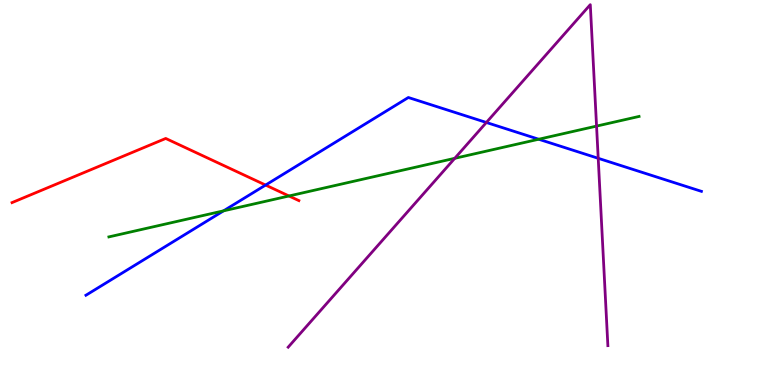[{'lines': ['blue', 'red'], 'intersections': [{'x': 3.43, 'y': 5.19}]}, {'lines': ['green', 'red'], 'intersections': [{'x': 3.73, 'y': 4.91}]}, {'lines': ['purple', 'red'], 'intersections': []}, {'lines': ['blue', 'green'], 'intersections': [{'x': 2.88, 'y': 4.52}, {'x': 6.95, 'y': 6.38}]}, {'lines': ['blue', 'purple'], 'intersections': [{'x': 6.28, 'y': 6.82}, {'x': 7.72, 'y': 5.89}]}, {'lines': ['green', 'purple'], 'intersections': [{'x': 5.87, 'y': 5.89}, {'x': 7.7, 'y': 6.72}]}]